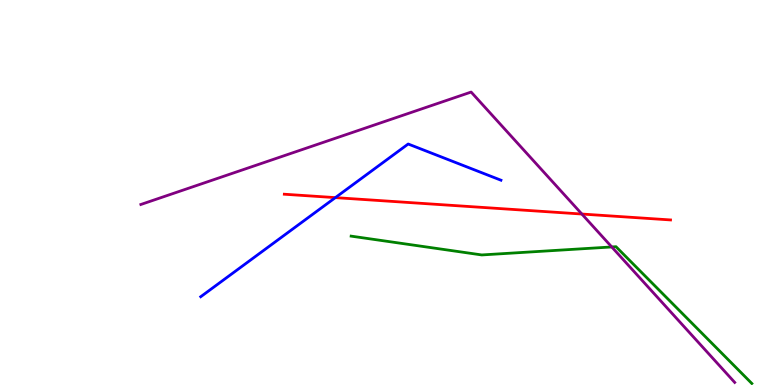[{'lines': ['blue', 'red'], 'intersections': [{'x': 4.33, 'y': 4.87}]}, {'lines': ['green', 'red'], 'intersections': []}, {'lines': ['purple', 'red'], 'intersections': [{'x': 7.51, 'y': 4.44}]}, {'lines': ['blue', 'green'], 'intersections': []}, {'lines': ['blue', 'purple'], 'intersections': []}, {'lines': ['green', 'purple'], 'intersections': [{'x': 7.89, 'y': 3.59}]}]